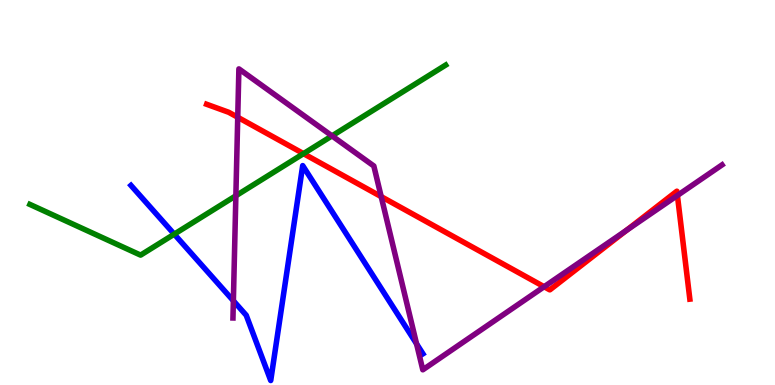[{'lines': ['blue', 'red'], 'intersections': []}, {'lines': ['green', 'red'], 'intersections': [{'x': 3.92, 'y': 6.01}]}, {'lines': ['purple', 'red'], 'intersections': [{'x': 3.07, 'y': 6.95}, {'x': 4.92, 'y': 4.89}, {'x': 7.02, 'y': 2.55}, {'x': 8.09, 'y': 4.02}, {'x': 8.74, 'y': 4.92}]}, {'lines': ['blue', 'green'], 'intersections': [{'x': 2.25, 'y': 3.92}]}, {'lines': ['blue', 'purple'], 'intersections': [{'x': 3.01, 'y': 2.19}, {'x': 5.37, 'y': 1.07}]}, {'lines': ['green', 'purple'], 'intersections': [{'x': 3.04, 'y': 4.92}, {'x': 4.28, 'y': 6.47}]}]